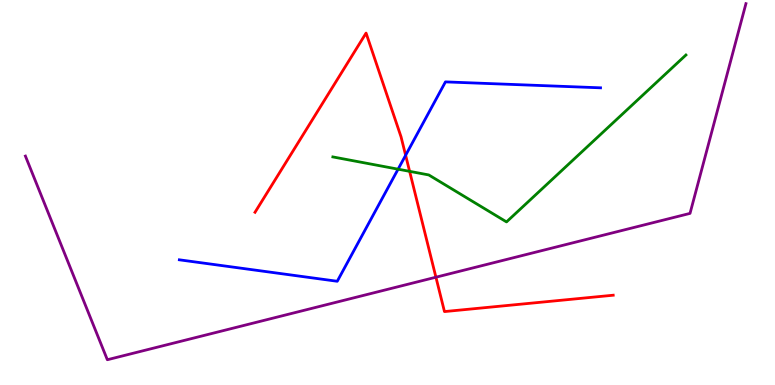[{'lines': ['blue', 'red'], 'intersections': [{'x': 5.23, 'y': 5.97}]}, {'lines': ['green', 'red'], 'intersections': [{'x': 5.29, 'y': 5.55}]}, {'lines': ['purple', 'red'], 'intersections': [{'x': 5.62, 'y': 2.8}]}, {'lines': ['blue', 'green'], 'intersections': [{'x': 5.14, 'y': 5.61}]}, {'lines': ['blue', 'purple'], 'intersections': []}, {'lines': ['green', 'purple'], 'intersections': []}]